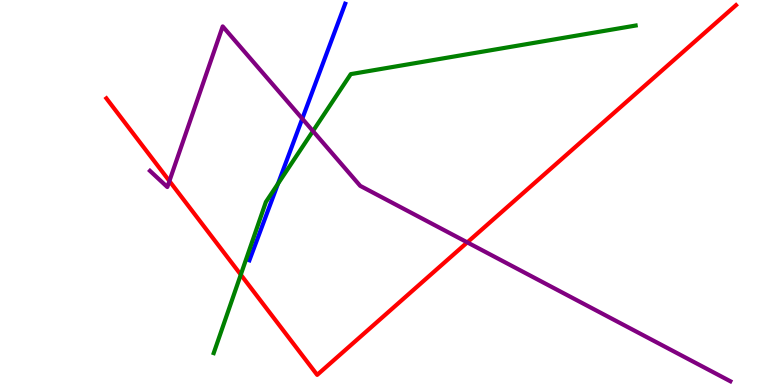[{'lines': ['blue', 'red'], 'intersections': []}, {'lines': ['green', 'red'], 'intersections': [{'x': 3.11, 'y': 2.87}]}, {'lines': ['purple', 'red'], 'intersections': [{'x': 2.19, 'y': 5.3}, {'x': 6.03, 'y': 3.7}]}, {'lines': ['blue', 'green'], 'intersections': [{'x': 3.59, 'y': 5.23}]}, {'lines': ['blue', 'purple'], 'intersections': [{'x': 3.9, 'y': 6.92}]}, {'lines': ['green', 'purple'], 'intersections': [{'x': 4.04, 'y': 6.6}]}]